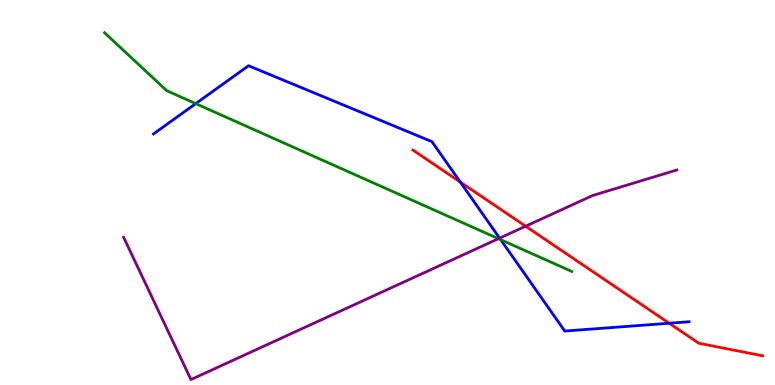[{'lines': ['blue', 'red'], 'intersections': [{'x': 5.94, 'y': 5.27}, {'x': 8.63, 'y': 1.6}]}, {'lines': ['green', 'red'], 'intersections': []}, {'lines': ['purple', 'red'], 'intersections': [{'x': 6.78, 'y': 4.12}]}, {'lines': ['blue', 'green'], 'intersections': [{'x': 2.53, 'y': 7.31}, {'x': 6.46, 'y': 3.77}]}, {'lines': ['blue', 'purple'], 'intersections': [{'x': 6.45, 'y': 3.81}]}, {'lines': ['green', 'purple'], 'intersections': [{'x': 6.43, 'y': 3.8}]}]